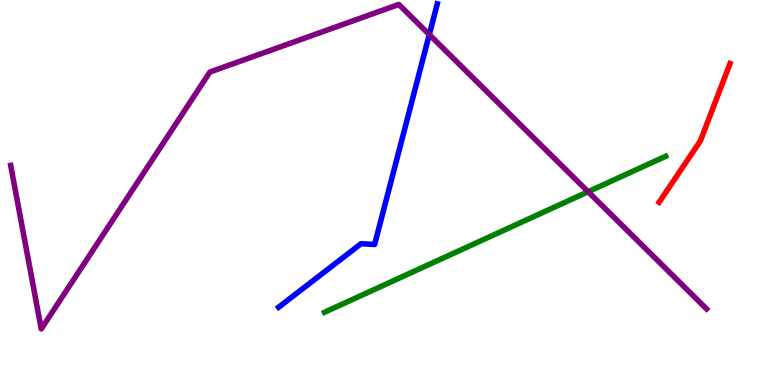[{'lines': ['blue', 'red'], 'intersections': []}, {'lines': ['green', 'red'], 'intersections': []}, {'lines': ['purple', 'red'], 'intersections': []}, {'lines': ['blue', 'green'], 'intersections': []}, {'lines': ['blue', 'purple'], 'intersections': [{'x': 5.54, 'y': 9.1}]}, {'lines': ['green', 'purple'], 'intersections': [{'x': 7.59, 'y': 5.02}]}]